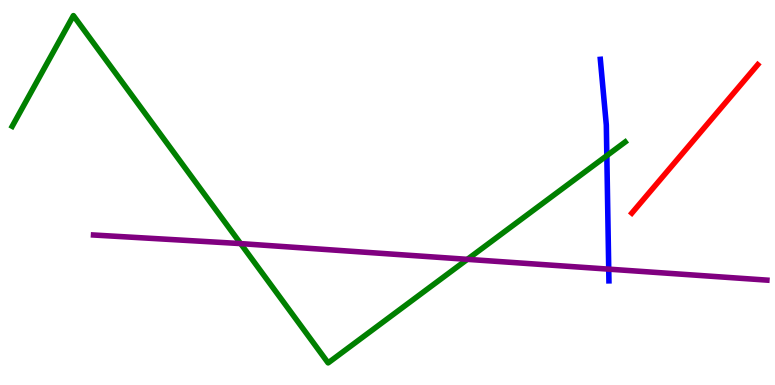[{'lines': ['blue', 'red'], 'intersections': []}, {'lines': ['green', 'red'], 'intersections': []}, {'lines': ['purple', 'red'], 'intersections': []}, {'lines': ['blue', 'green'], 'intersections': [{'x': 7.83, 'y': 5.96}]}, {'lines': ['blue', 'purple'], 'intersections': [{'x': 7.85, 'y': 3.01}]}, {'lines': ['green', 'purple'], 'intersections': [{'x': 3.1, 'y': 3.67}, {'x': 6.03, 'y': 3.26}]}]